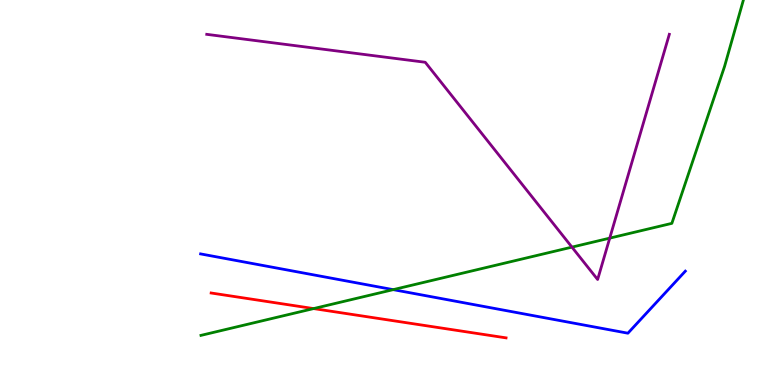[{'lines': ['blue', 'red'], 'intersections': []}, {'lines': ['green', 'red'], 'intersections': [{'x': 4.05, 'y': 1.98}]}, {'lines': ['purple', 'red'], 'intersections': []}, {'lines': ['blue', 'green'], 'intersections': [{'x': 5.07, 'y': 2.48}]}, {'lines': ['blue', 'purple'], 'intersections': []}, {'lines': ['green', 'purple'], 'intersections': [{'x': 7.38, 'y': 3.58}, {'x': 7.87, 'y': 3.81}]}]